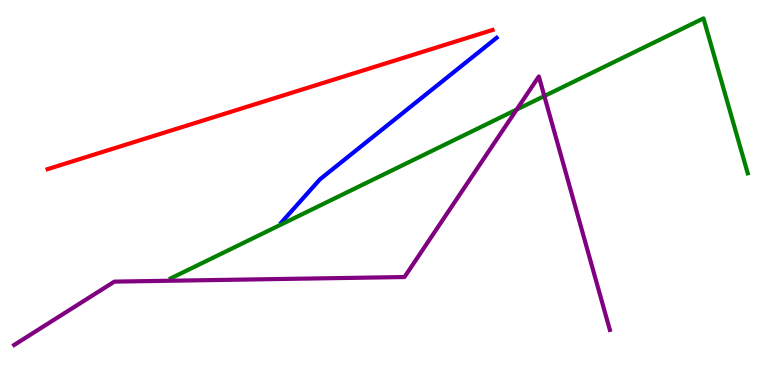[{'lines': ['blue', 'red'], 'intersections': []}, {'lines': ['green', 'red'], 'intersections': []}, {'lines': ['purple', 'red'], 'intersections': []}, {'lines': ['blue', 'green'], 'intersections': []}, {'lines': ['blue', 'purple'], 'intersections': []}, {'lines': ['green', 'purple'], 'intersections': [{'x': 6.67, 'y': 7.15}, {'x': 7.02, 'y': 7.51}]}]